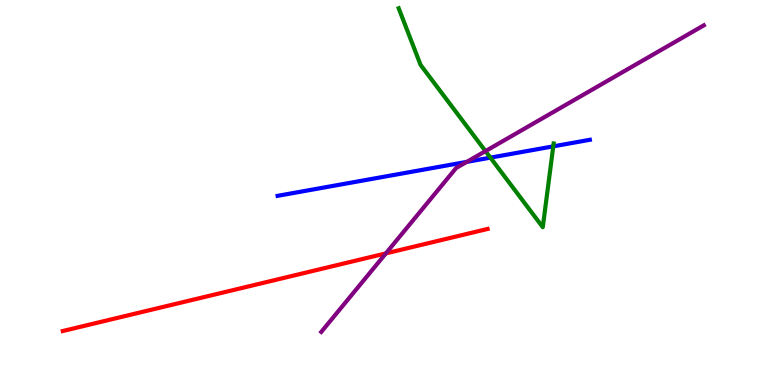[{'lines': ['blue', 'red'], 'intersections': []}, {'lines': ['green', 'red'], 'intersections': []}, {'lines': ['purple', 'red'], 'intersections': [{'x': 4.98, 'y': 3.42}]}, {'lines': ['blue', 'green'], 'intersections': [{'x': 6.33, 'y': 5.91}, {'x': 7.14, 'y': 6.2}]}, {'lines': ['blue', 'purple'], 'intersections': [{'x': 6.02, 'y': 5.8}]}, {'lines': ['green', 'purple'], 'intersections': [{'x': 6.26, 'y': 6.07}]}]